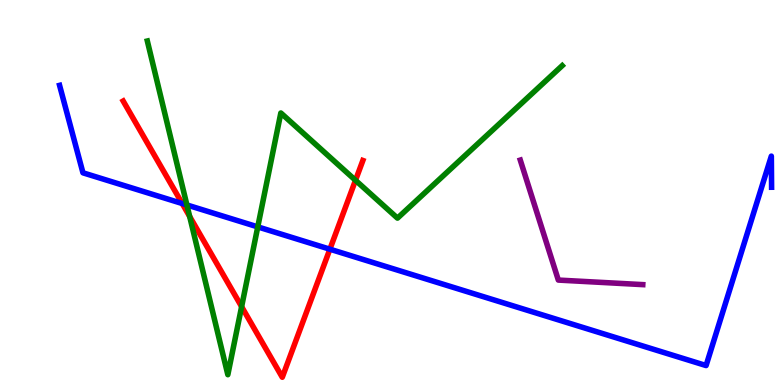[{'lines': ['blue', 'red'], 'intersections': [{'x': 2.35, 'y': 4.71}, {'x': 4.26, 'y': 3.53}]}, {'lines': ['green', 'red'], 'intersections': [{'x': 2.45, 'y': 4.38}, {'x': 3.12, 'y': 2.03}, {'x': 4.59, 'y': 5.32}]}, {'lines': ['purple', 'red'], 'intersections': []}, {'lines': ['blue', 'green'], 'intersections': [{'x': 2.41, 'y': 4.68}, {'x': 3.33, 'y': 4.11}]}, {'lines': ['blue', 'purple'], 'intersections': []}, {'lines': ['green', 'purple'], 'intersections': []}]